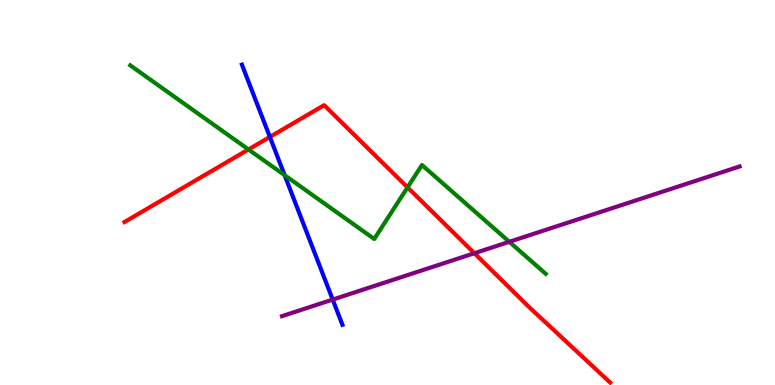[{'lines': ['blue', 'red'], 'intersections': [{'x': 3.48, 'y': 6.44}]}, {'lines': ['green', 'red'], 'intersections': [{'x': 3.21, 'y': 6.12}, {'x': 5.26, 'y': 5.13}]}, {'lines': ['purple', 'red'], 'intersections': [{'x': 6.12, 'y': 3.42}]}, {'lines': ['blue', 'green'], 'intersections': [{'x': 3.67, 'y': 5.45}]}, {'lines': ['blue', 'purple'], 'intersections': [{'x': 4.29, 'y': 2.22}]}, {'lines': ['green', 'purple'], 'intersections': [{'x': 6.57, 'y': 3.72}]}]